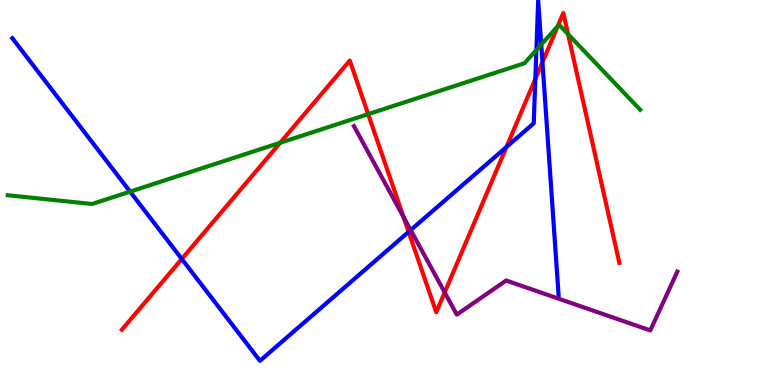[{'lines': ['blue', 'red'], 'intersections': [{'x': 2.35, 'y': 3.27}, {'x': 5.27, 'y': 3.98}, {'x': 6.53, 'y': 6.18}, {'x': 6.91, 'y': 7.95}, {'x': 7.0, 'y': 8.38}]}, {'lines': ['green', 'red'], 'intersections': [{'x': 3.62, 'y': 6.29}, {'x': 4.75, 'y': 7.04}, {'x': 7.2, 'y': 9.32}, {'x': 7.33, 'y': 9.11}]}, {'lines': ['purple', 'red'], 'intersections': [{'x': 5.21, 'y': 4.37}, {'x': 5.74, 'y': 2.4}]}, {'lines': ['blue', 'green'], 'intersections': [{'x': 1.68, 'y': 5.02}, {'x': 6.92, 'y': 8.7}, {'x': 6.98, 'y': 8.84}]}, {'lines': ['blue', 'purple'], 'intersections': [{'x': 5.3, 'y': 4.02}]}, {'lines': ['green', 'purple'], 'intersections': []}]